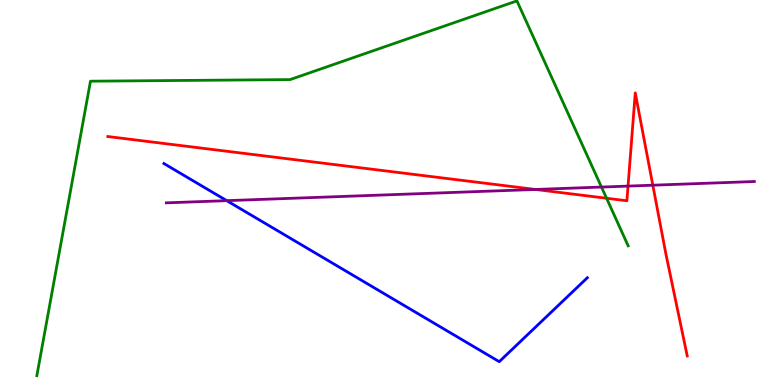[{'lines': ['blue', 'red'], 'intersections': []}, {'lines': ['green', 'red'], 'intersections': [{'x': 7.83, 'y': 4.85}]}, {'lines': ['purple', 'red'], 'intersections': [{'x': 6.91, 'y': 5.08}, {'x': 8.1, 'y': 5.17}, {'x': 8.42, 'y': 5.19}]}, {'lines': ['blue', 'green'], 'intersections': []}, {'lines': ['blue', 'purple'], 'intersections': [{'x': 2.93, 'y': 4.79}]}, {'lines': ['green', 'purple'], 'intersections': [{'x': 7.76, 'y': 5.14}]}]